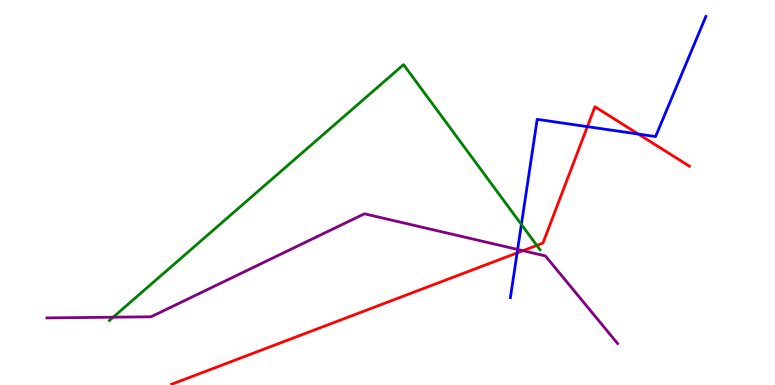[{'lines': ['blue', 'red'], 'intersections': [{'x': 6.67, 'y': 3.43}, {'x': 7.58, 'y': 6.71}, {'x': 8.24, 'y': 6.52}]}, {'lines': ['green', 'red'], 'intersections': [{'x': 6.93, 'y': 3.63}]}, {'lines': ['purple', 'red'], 'intersections': [{'x': 6.75, 'y': 3.49}]}, {'lines': ['blue', 'green'], 'intersections': [{'x': 6.73, 'y': 4.17}]}, {'lines': ['blue', 'purple'], 'intersections': [{'x': 6.68, 'y': 3.52}]}, {'lines': ['green', 'purple'], 'intersections': [{'x': 1.46, 'y': 1.76}]}]